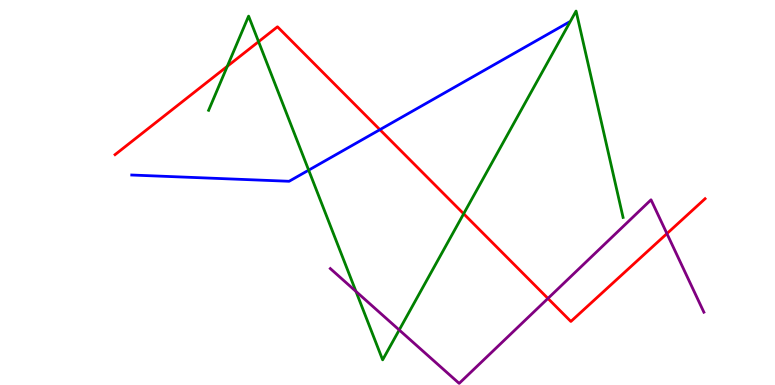[{'lines': ['blue', 'red'], 'intersections': [{'x': 4.9, 'y': 6.63}]}, {'lines': ['green', 'red'], 'intersections': [{'x': 2.93, 'y': 8.28}, {'x': 3.34, 'y': 8.92}, {'x': 5.98, 'y': 4.45}]}, {'lines': ['purple', 'red'], 'intersections': [{'x': 7.07, 'y': 2.25}, {'x': 8.61, 'y': 3.93}]}, {'lines': ['blue', 'green'], 'intersections': [{'x': 3.98, 'y': 5.58}]}, {'lines': ['blue', 'purple'], 'intersections': []}, {'lines': ['green', 'purple'], 'intersections': [{'x': 4.59, 'y': 2.43}, {'x': 5.15, 'y': 1.43}]}]